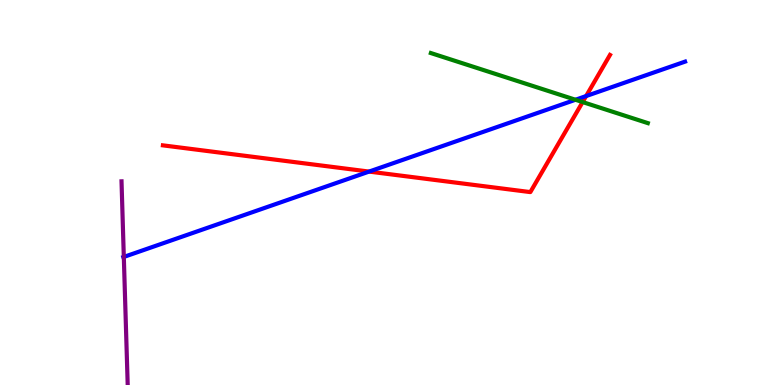[{'lines': ['blue', 'red'], 'intersections': [{'x': 4.76, 'y': 5.54}, {'x': 7.56, 'y': 7.5}]}, {'lines': ['green', 'red'], 'intersections': [{'x': 7.52, 'y': 7.35}]}, {'lines': ['purple', 'red'], 'intersections': []}, {'lines': ['blue', 'green'], 'intersections': [{'x': 7.43, 'y': 7.41}]}, {'lines': ['blue', 'purple'], 'intersections': [{'x': 1.6, 'y': 3.33}]}, {'lines': ['green', 'purple'], 'intersections': []}]